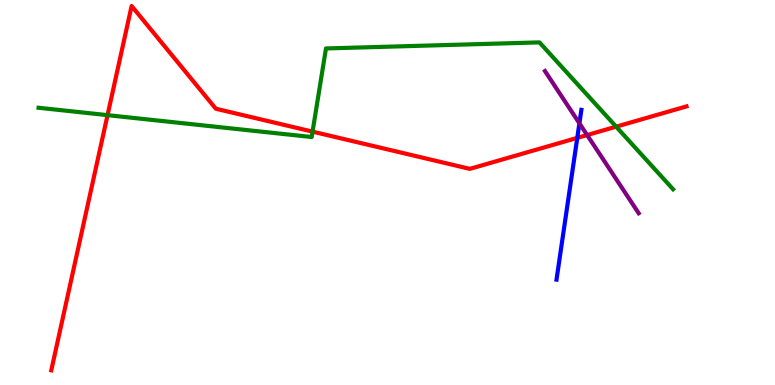[{'lines': ['blue', 'red'], 'intersections': [{'x': 7.45, 'y': 6.42}]}, {'lines': ['green', 'red'], 'intersections': [{'x': 1.39, 'y': 7.01}, {'x': 4.03, 'y': 6.58}, {'x': 7.95, 'y': 6.71}]}, {'lines': ['purple', 'red'], 'intersections': [{'x': 7.58, 'y': 6.49}]}, {'lines': ['blue', 'green'], 'intersections': []}, {'lines': ['blue', 'purple'], 'intersections': [{'x': 7.48, 'y': 6.8}]}, {'lines': ['green', 'purple'], 'intersections': []}]